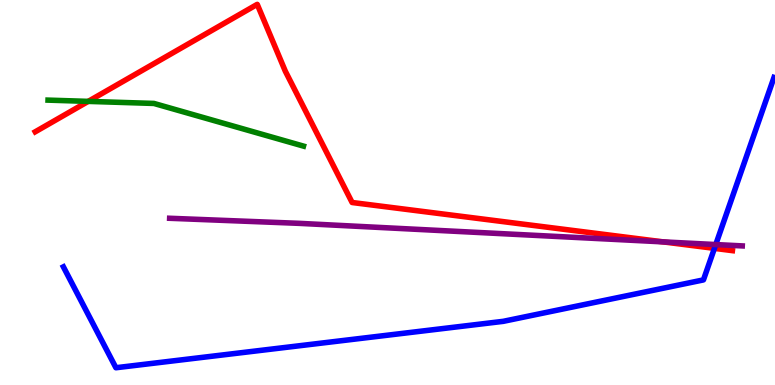[{'lines': ['blue', 'red'], 'intersections': [{'x': 9.22, 'y': 3.55}]}, {'lines': ['green', 'red'], 'intersections': [{'x': 1.14, 'y': 7.37}]}, {'lines': ['purple', 'red'], 'intersections': [{'x': 8.56, 'y': 3.72}]}, {'lines': ['blue', 'green'], 'intersections': []}, {'lines': ['blue', 'purple'], 'intersections': [{'x': 9.24, 'y': 3.65}]}, {'lines': ['green', 'purple'], 'intersections': []}]